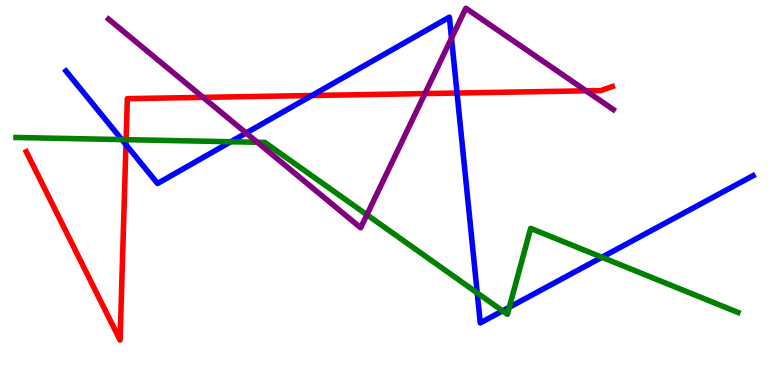[{'lines': ['blue', 'red'], 'intersections': [{'x': 1.63, 'y': 6.24}, {'x': 4.02, 'y': 7.52}, {'x': 5.9, 'y': 7.58}]}, {'lines': ['green', 'red'], 'intersections': [{'x': 1.63, 'y': 6.37}]}, {'lines': ['purple', 'red'], 'intersections': [{'x': 2.62, 'y': 7.47}, {'x': 5.48, 'y': 7.57}, {'x': 7.56, 'y': 7.64}]}, {'lines': ['blue', 'green'], 'intersections': [{'x': 1.57, 'y': 6.37}, {'x': 2.98, 'y': 6.32}, {'x': 6.16, 'y': 2.39}, {'x': 6.48, 'y': 1.92}, {'x': 6.57, 'y': 2.02}, {'x': 7.77, 'y': 3.32}]}, {'lines': ['blue', 'purple'], 'intersections': [{'x': 3.18, 'y': 6.55}, {'x': 5.83, 'y': 9.01}]}, {'lines': ['green', 'purple'], 'intersections': [{'x': 3.32, 'y': 6.3}, {'x': 4.73, 'y': 4.42}]}]